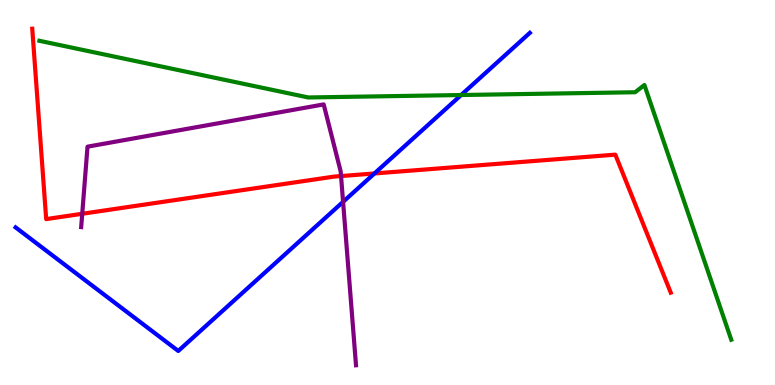[{'lines': ['blue', 'red'], 'intersections': [{'x': 4.83, 'y': 5.49}]}, {'lines': ['green', 'red'], 'intersections': []}, {'lines': ['purple', 'red'], 'intersections': [{'x': 1.06, 'y': 4.45}, {'x': 4.4, 'y': 5.43}]}, {'lines': ['blue', 'green'], 'intersections': [{'x': 5.95, 'y': 7.53}]}, {'lines': ['blue', 'purple'], 'intersections': [{'x': 4.43, 'y': 4.76}]}, {'lines': ['green', 'purple'], 'intersections': []}]